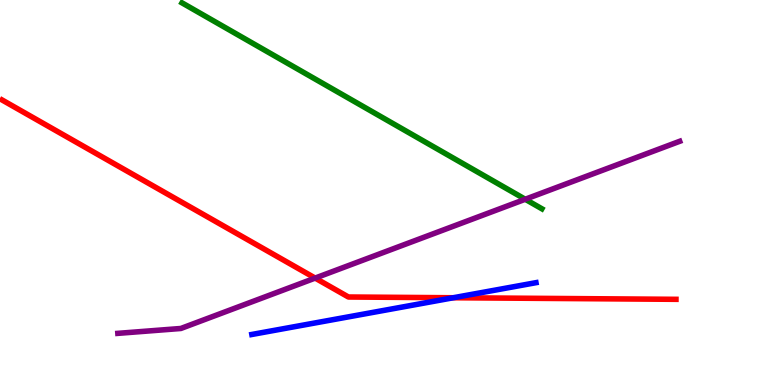[{'lines': ['blue', 'red'], 'intersections': [{'x': 5.85, 'y': 2.27}]}, {'lines': ['green', 'red'], 'intersections': []}, {'lines': ['purple', 'red'], 'intersections': [{'x': 4.07, 'y': 2.78}]}, {'lines': ['blue', 'green'], 'intersections': []}, {'lines': ['blue', 'purple'], 'intersections': []}, {'lines': ['green', 'purple'], 'intersections': [{'x': 6.78, 'y': 4.82}]}]